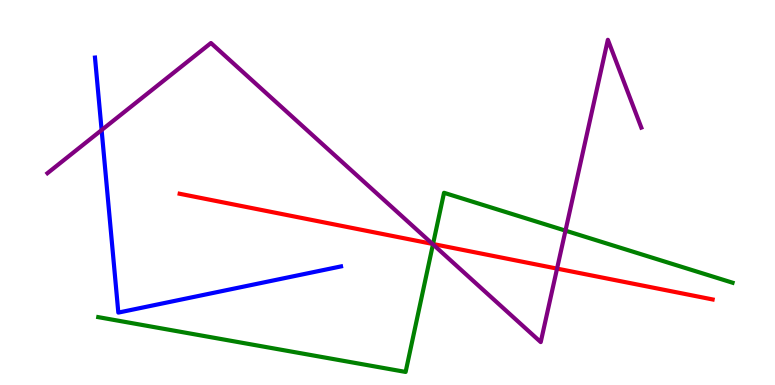[{'lines': ['blue', 'red'], 'intersections': []}, {'lines': ['green', 'red'], 'intersections': [{'x': 5.59, 'y': 3.66}]}, {'lines': ['purple', 'red'], 'intersections': [{'x': 5.58, 'y': 3.67}, {'x': 7.19, 'y': 3.02}]}, {'lines': ['blue', 'green'], 'intersections': []}, {'lines': ['blue', 'purple'], 'intersections': [{'x': 1.31, 'y': 6.62}]}, {'lines': ['green', 'purple'], 'intersections': [{'x': 5.59, 'y': 3.65}, {'x': 7.3, 'y': 4.01}]}]